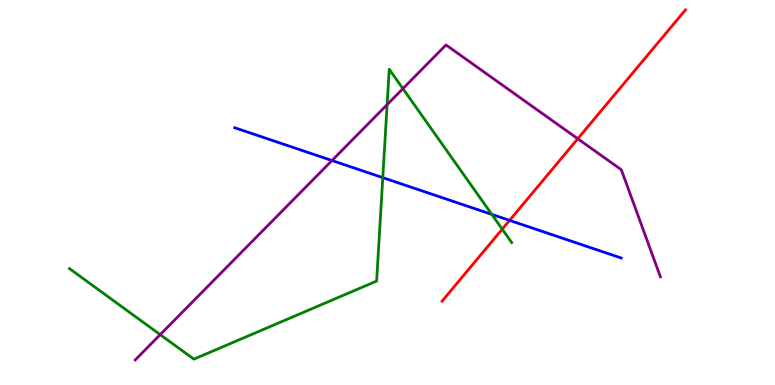[{'lines': ['blue', 'red'], 'intersections': [{'x': 6.58, 'y': 4.28}]}, {'lines': ['green', 'red'], 'intersections': [{'x': 6.48, 'y': 4.05}]}, {'lines': ['purple', 'red'], 'intersections': [{'x': 7.46, 'y': 6.4}]}, {'lines': ['blue', 'green'], 'intersections': [{'x': 4.94, 'y': 5.39}, {'x': 6.35, 'y': 4.43}]}, {'lines': ['blue', 'purple'], 'intersections': [{'x': 4.28, 'y': 5.83}]}, {'lines': ['green', 'purple'], 'intersections': [{'x': 2.07, 'y': 1.31}, {'x': 5.0, 'y': 7.28}, {'x': 5.2, 'y': 7.7}]}]